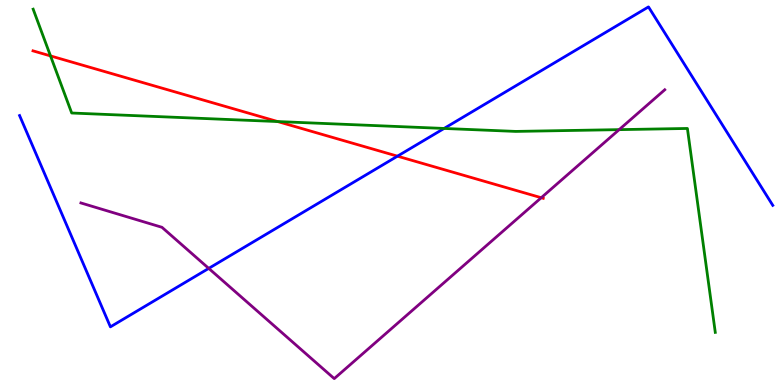[{'lines': ['blue', 'red'], 'intersections': [{'x': 5.13, 'y': 5.94}]}, {'lines': ['green', 'red'], 'intersections': [{'x': 0.652, 'y': 8.55}, {'x': 3.58, 'y': 6.84}]}, {'lines': ['purple', 'red'], 'intersections': [{'x': 6.98, 'y': 4.86}]}, {'lines': ['blue', 'green'], 'intersections': [{'x': 5.73, 'y': 6.66}]}, {'lines': ['blue', 'purple'], 'intersections': [{'x': 2.69, 'y': 3.03}]}, {'lines': ['green', 'purple'], 'intersections': [{'x': 7.99, 'y': 6.63}]}]